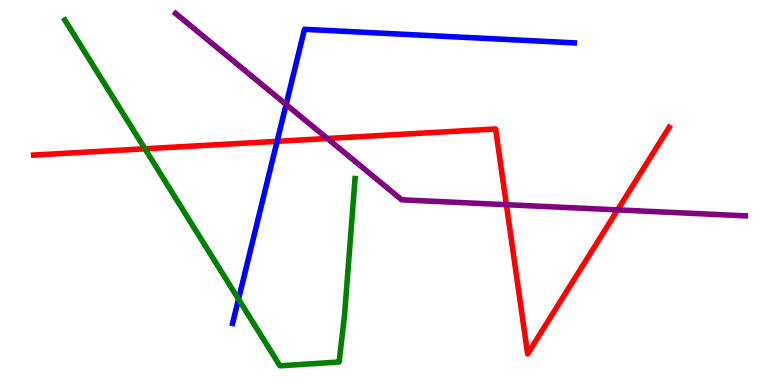[{'lines': ['blue', 'red'], 'intersections': [{'x': 3.58, 'y': 6.33}]}, {'lines': ['green', 'red'], 'intersections': [{'x': 1.87, 'y': 6.14}]}, {'lines': ['purple', 'red'], 'intersections': [{'x': 4.22, 'y': 6.4}, {'x': 6.53, 'y': 4.68}, {'x': 7.97, 'y': 4.55}]}, {'lines': ['blue', 'green'], 'intersections': [{'x': 3.08, 'y': 2.23}]}, {'lines': ['blue', 'purple'], 'intersections': [{'x': 3.69, 'y': 7.29}]}, {'lines': ['green', 'purple'], 'intersections': []}]